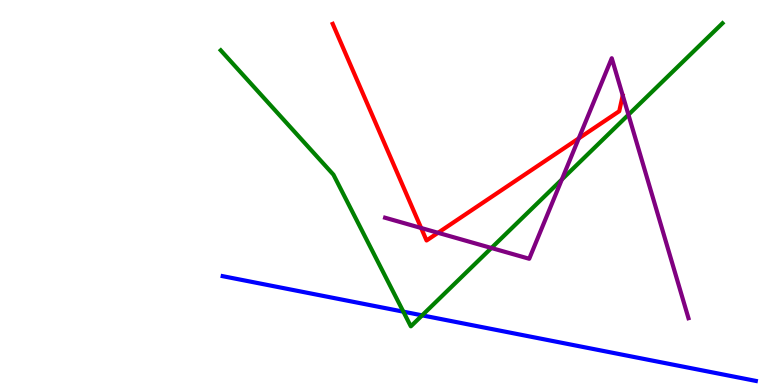[{'lines': ['blue', 'red'], 'intersections': []}, {'lines': ['green', 'red'], 'intersections': []}, {'lines': ['purple', 'red'], 'intersections': [{'x': 5.43, 'y': 4.08}, {'x': 5.65, 'y': 3.95}, {'x': 7.47, 'y': 6.41}]}, {'lines': ['blue', 'green'], 'intersections': [{'x': 5.2, 'y': 1.9}, {'x': 5.45, 'y': 1.81}]}, {'lines': ['blue', 'purple'], 'intersections': []}, {'lines': ['green', 'purple'], 'intersections': [{'x': 6.34, 'y': 3.56}, {'x': 7.25, 'y': 5.34}, {'x': 8.11, 'y': 7.02}]}]